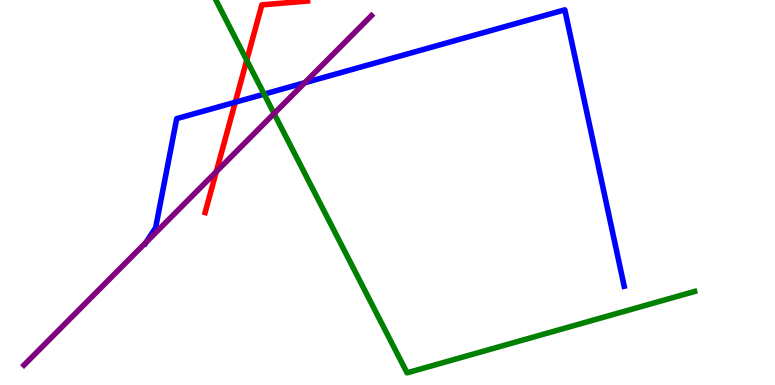[{'lines': ['blue', 'red'], 'intersections': [{'x': 3.04, 'y': 7.34}]}, {'lines': ['green', 'red'], 'intersections': [{'x': 3.18, 'y': 8.44}]}, {'lines': ['purple', 'red'], 'intersections': [{'x': 2.79, 'y': 5.54}]}, {'lines': ['blue', 'green'], 'intersections': [{'x': 3.41, 'y': 7.56}]}, {'lines': ['blue', 'purple'], 'intersections': [{'x': 1.89, 'y': 3.71}, {'x': 3.93, 'y': 7.85}]}, {'lines': ['green', 'purple'], 'intersections': [{'x': 3.54, 'y': 7.05}]}]